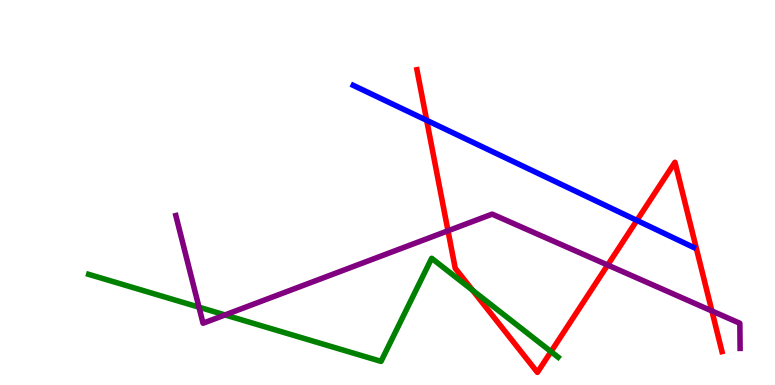[{'lines': ['blue', 'red'], 'intersections': [{'x': 5.51, 'y': 6.87}, {'x': 8.22, 'y': 4.28}]}, {'lines': ['green', 'red'], 'intersections': [{'x': 6.1, 'y': 2.46}, {'x': 7.11, 'y': 0.867}]}, {'lines': ['purple', 'red'], 'intersections': [{'x': 5.78, 'y': 4.01}, {'x': 7.84, 'y': 3.12}, {'x': 9.19, 'y': 1.92}]}, {'lines': ['blue', 'green'], 'intersections': []}, {'lines': ['blue', 'purple'], 'intersections': []}, {'lines': ['green', 'purple'], 'intersections': [{'x': 2.57, 'y': 2.02}, {'x': 2.9, 'y': 1.82}]}]